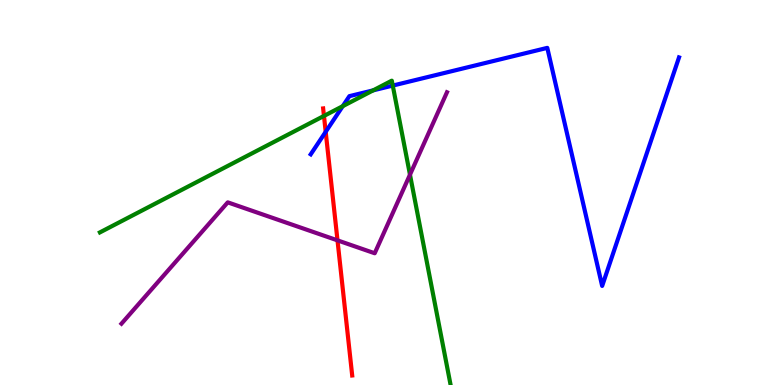[{'lines': ['blue', 'red'], 'intersections': [{'x': 4.2, 'y': 6.58}]}, {'lines': ['green', 'red'], 'intersections': [{'x': 4.18, 'y': 6.99}]}, {'lines': ['purple', 'red'], 'intersections': [{'x': 4.35, 'y': 3.76}]}, {'lines': ['blue', 'green'], 'intersections': [{'x': 4.42, 'y': 7.24}, {'x': 4.81, 'y': 7.65}, {'x': 5.07, 'y': 7.78}]}, {'lines': ['blue', 'purple'], 'intersections': []}, {'lines': ['green', 'purple'], 'intersections': [{'x': 5.29, 'y': 5.46}]}]